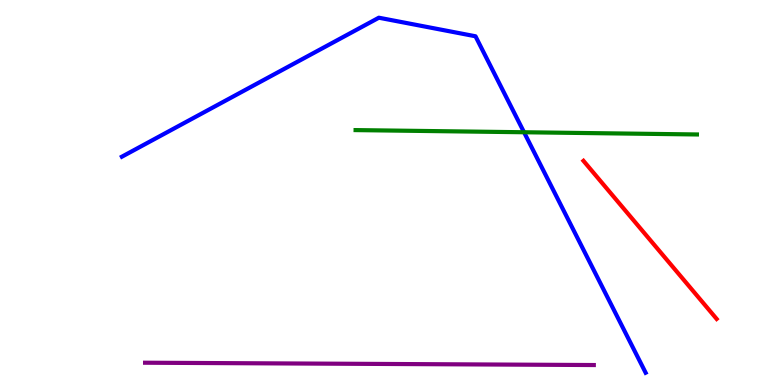[{'lines': ['blue', 'red'], 'intersections': []}, {'lines': ['green', 'red'], 'intersections': []}, {'lines': ['purple', 'red'], 'intersections': []}, {'lines': ['blue', 'green'], 'intersections': [{'x': 6.76, 'y': 6.56}]}, {'lines': ['blue', 'purple'], 'intersections': []}, {'lines': ['green', 'purple'], 'intersections': []}]